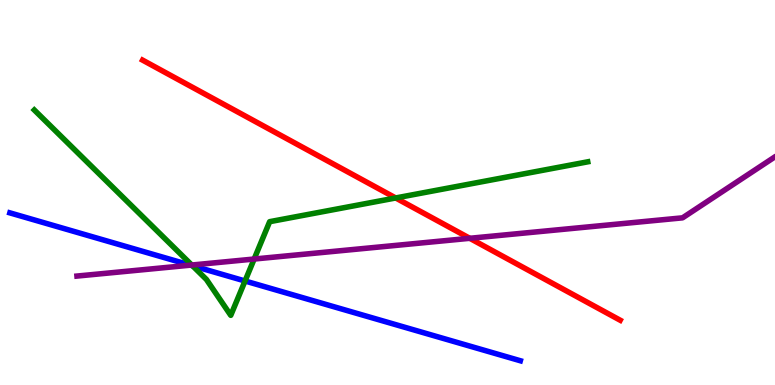[{'lines': ['blue', 'red'], 'intersections': []}, {'lines': ['green', 'red'], 'intersections': [{'x': 5.11, 'y': 4.86}]}, {'lines': ['purple', 'red'], 'intersections': [{'x': 6.06, 'y': 3.81}]}, {'lines': ['blue', 'green'], 'intersections': [{'x': 2.48, 'y': 3.1}, {'x': 3.16, 'y': 2.7}]}, {'lines': ['blue', 'purple'], 'intersections': [{'x': 2.46, 'y': 3.11}]}, {'lines': ['green', 'purple'], 'intersections': [{'x': 2.47, 'y': 3.12}, {'x': 3.28, 'y': 3.27}]}]